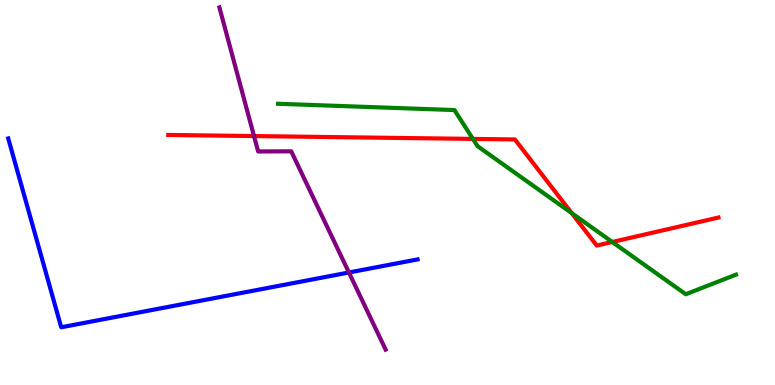[{'lines': ['blue', 'red'], 'intersections': []}, {'lines': ['green', 'red'], 'intersections': [{'x': 6.1, 'y': 6.39}, {'x': 7.38, 'y': 4.46}, {'x': 7.9, 'y': 3.71}]}, {'lines': ['purple', 'red'], 'intersections': [{'x': 3.28, 'y': 6.47}]}, {'lines': ['blue', 'green'], 'intersections': []}, {'lines': ['blue', 'purple'], 'intersections': [{'x': 4.5, 'y': 2.92}]}, {'lines': ['green', 'purple'], 'intersections': []}]